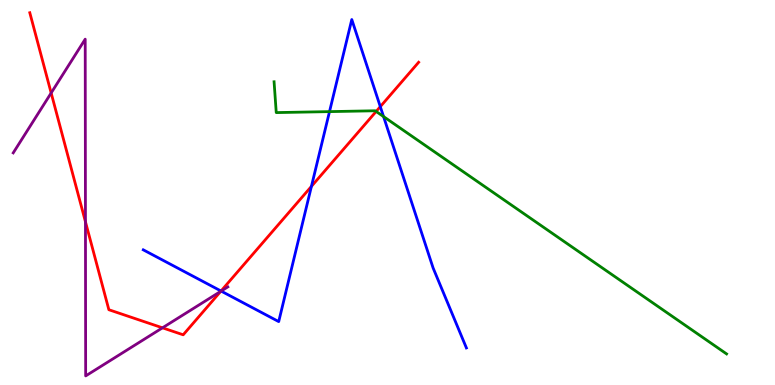[{'lines': ['blue', 'red'], 'intersections': [{'x': 2.85, 'y': 2.44}, {'x': 4.02, 'y': 5.16}, {'x': 4.91, 'y': 7.23}]}, {'lines': ['green', 'red'], 'intersections': [{'x': 4.85, 'y': 7.11}]}, {'lines': ['purple', 'red'], 'intersections': [{'x': 0.66, 'y': 7.59}, {'x': 1.1, 'y': 4.24}, {'x': 2.1, 'y': 1.49}, {'x': 2.85, 'y': 2.43}]}, {'lines': ['blue', 'green'], 'intersections': [{'x': 4.25, 'y': 7.1}, {'x': 4.95, 'y': 6.97}]}, {'lines': ['blue', 'purple'], 'intersections': [{'x': 2.85, 'y': 2.44}]}, {'lines': ['green', 'purple'], 'intersections': []}]